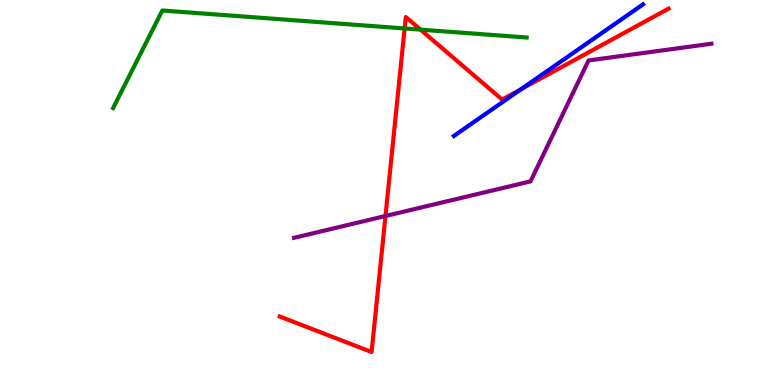[{'lines': ['blue', 'red'], 'intersections': [{'x': 6.72, 'y': 7.68}]}, {'lines': ['green', 'red'], 'intersections': [{'x': 5.22, 'y': 9.26}, {'x': 5.43, 'y': 9.23}]}, {'lines': ['purple', 'red'], 'intersections': [{'x': 4.97, 'y': 4.39}]}, {'lines': ['blue', 'green'], 'intersections': []}, {'lines': ['blue', 'purple'], 'intersections': []}, {'lines': ['green', 'purple'], 'intersections': []}]